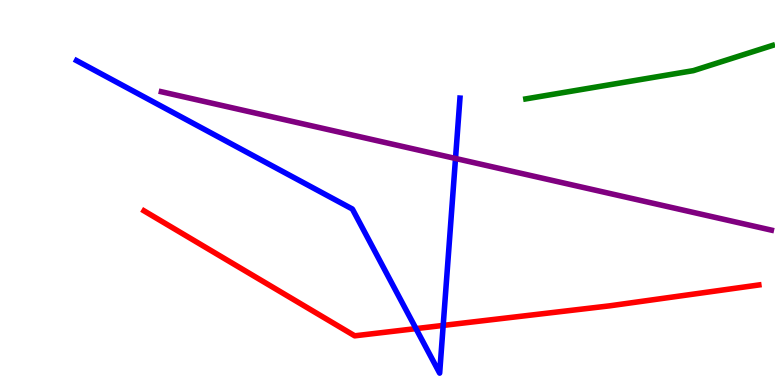[{'lines': ['blue', 'red'], 'intersections': [{'x': 5.37, 'y': 1.46}, {'x': 5.72, 'y': 1.55}]}, {'lines': ['green', 'red'], 'intersections': []}, {'lines': ['purple', 'red'], 'intersections': []}, {'lines': ['blue', 'green'], 'intersections': []}, {'lines': ['blue', 'purple'], 'intersections': [{'x': 5.88, 'y': 5.88}]}, {'lines': ['green', 'purple'], 'intersections': []}]